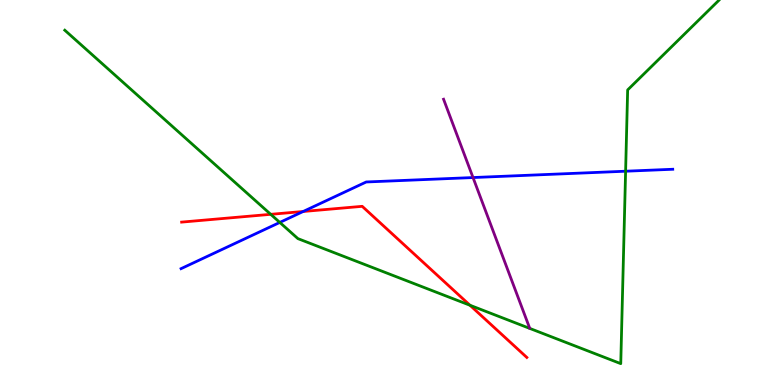[{'lines': ['blue', 'red'], 'intersections': [{'x': 3.91, 'y': 4.51}]}, {'lines': ['green', 'red'], 'intersections': [{'x': 3.49, 'y': 4.43}, {'x': 6.06, 'y': 2.07}]}, {'lines': ['purple', 'red'], 'intersections': []}, {'lines': ['blue', 'green'], 'intersections': [{'x': 3.61, 'y': 4.22}, {'x': 8.07, 'y': 5.55}]}, {'lines': ['blue', 'purple'], 'intersections': [{'x': 6.1, 'y': 5.39}]}, {'lines': ['green', 'purple'], 'intersections': []}]